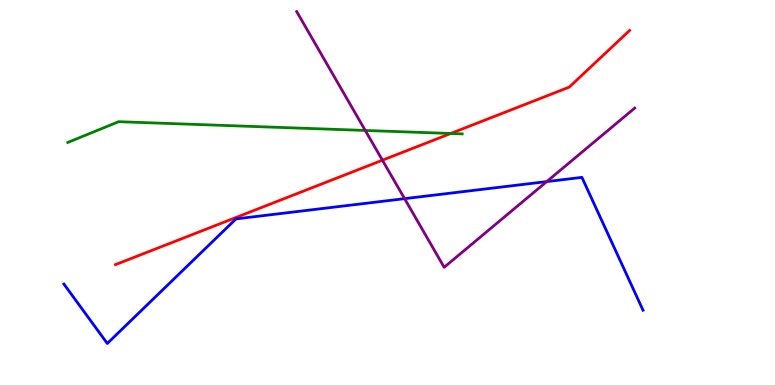[{'lines': ['blue', 'red'], 'intersections': []}, {'lines': ['green', 'red'], 'intersections': [{'x': 5.82, 'y': 6.53}]}, {'lines': ['purple', 'red'], 'intersections': [{'x': 4.93, 'y': 5.84}]}, {'lines': ['blue', 'green'], 'intersections': []}, {'lines': ['blue', 'purple'], 'intersections': [{'x': 5.22, 'y': 4.84}, {'x': 7.05, 'y': 5.28}]}, {'lines': ['green', 'purple'], 'intersections': [{'x': 4.71, 'y': 6.61}]}]